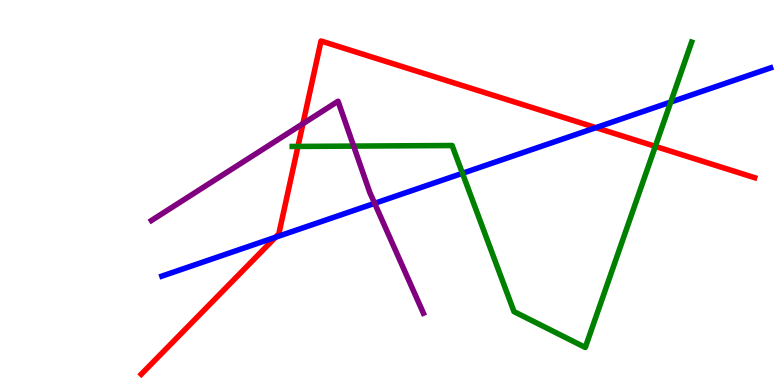[{'lines': ['blue', 'red'], 'intersections': [{'x': 3.56, 'y': 3.84}, {'x': 7.69, 'y': 6.68}]}, {'lines': ['green', 'red'], 'intersections': [{'x': 3.84, 'y': 6.2}, {'x': 8.46, 'y': 6.2}]}, {'lines': ['purple', 'red'], 'intersections': [{'x': 3.91, 'y': 6.79}]}, {'lines': ['blue', 'green'], 'intersections': [{'x': 5.97, 'y': 5.5}, {'x': 8.65, 'y': 7.35}]}, {'lines': ['blue', 'purple'], 'intersections': [{'x': 4.83, 'y': 4.72}]}, {'lines': ['green', 'purple'], 'intersections': [{'x': 4.56, 'y': 6.21}]}]